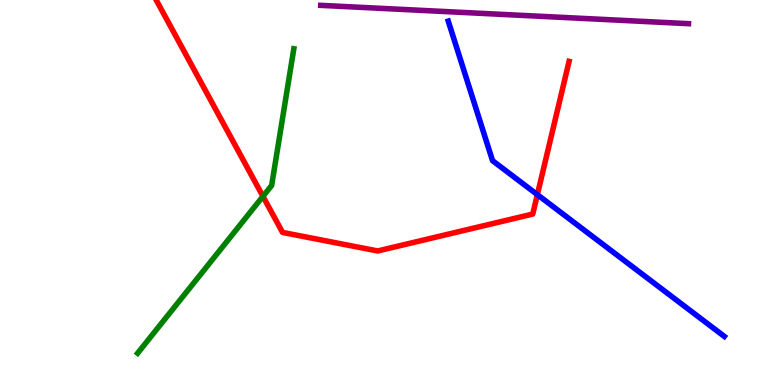[{'lines': ['blue', 'red'], 'intersections': [{'x': 6.93, 'y': 4.94}]}, {'lines': ['green', 'red'], 'intersections': [{'x': 3.39, 'y': 4.9}]}, {'lines': ['purple', 'red'], 'intersections': []}, {'lines': ['blue', 'green'], 'intersections': []}, {'lines': ['blue', 'purple'], 'intersections': []}, {'lines': ['green', 'purple'], 'intersections': []}]